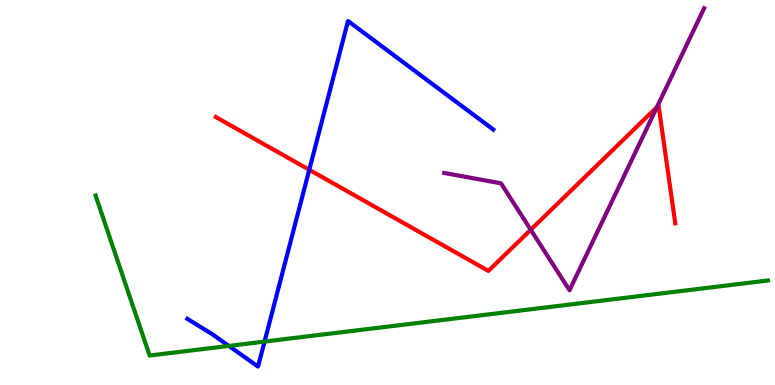[{'lines': ['blue', 'red'], 'intersections': [{'x': 3.99, 'y': 5.59}]}, {'lines': ['green', 'red'], 'intersections': []}, {'lines': ['purple', 'red'], 'intersections': [{'x': 6.85, 'y': 4.03}, {'x': 8.48, 'y': 7.22}]}, {'lines': ['blue', 'green'], 'intersections': [{'x': 2.95, 'y': 1.02}, {'x': 3.41, 'y': 1.13}]}, {'lines': ['blue', 'purple'], 'intersections': []}, {'lines': ['green', 'purple'], 'intersections': []}]